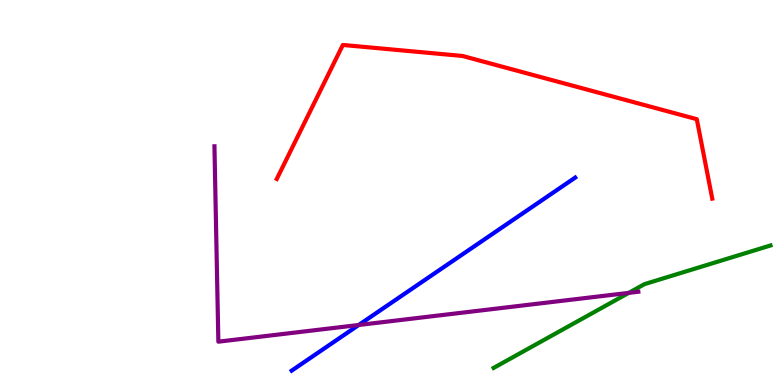[{'lines': ['blue', 'red'], 'intersections': []}, {'lines': ['green', 'red'], 'intersections': []}, {'lines': ['purple', 'red'], 'intersections': []}, {'lines': ['blue', 'green'], 'intersections': []}, {'lines': ['blue', 'purple'], 'intersections': [{'x': 4.63, 'y': 1.56}]}, {'lines': ['green', 'purple'], 'intersections': [{'x': 8.11, 'y': 2.39}]}]